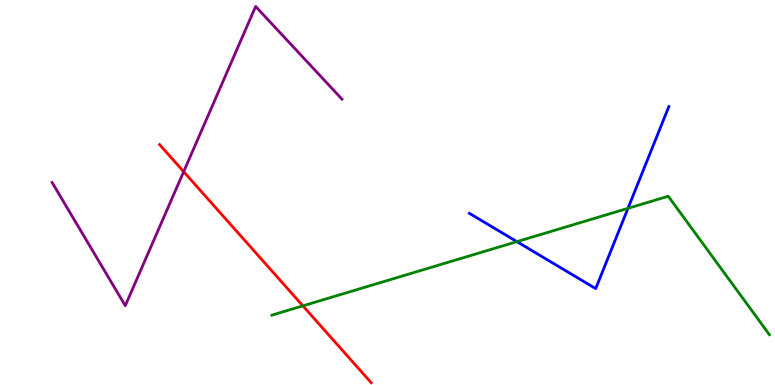[{'lines': ['blue', 'red'], 'intersections': []}, {'lines': ['green', 'red'], 'intersections': [{'x': 3.91, 'y': 2.06}]}, {'lines': ['purple', 'red'], 'intersections': [{'x': 2.37, 'y': 5.54}]}, {'lines': ['blue', 'green'], 'intersections': [{'x': 6.67, 'y': 3.72}, {'x': 8.1, 'y': 4.59}]}, {'lines': ['blue', 'purple'], 'intersections': []}, {'lines': ['green', 'purple'], 'intersections': []}]